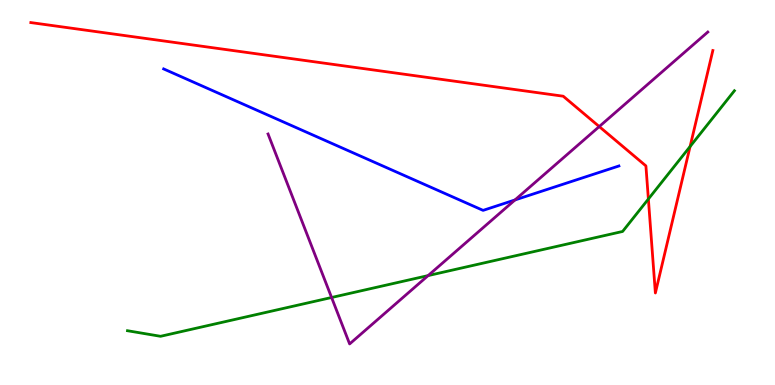[{'lines': ['blue', 'red'], 'intersections': []}, {'lines': ['green', 'red'], 'intersections': [{'x': 8.37, 'y': 4.83}, {'x': 8.9, 'y': 6.19}]}, {'lines': ['purple', 'red'], 'intersections': [{'x': 7.73, 'y': 6.71}]}, {'lines': ['blue', 'green'], 'intersections': []}, {'lines': ['blue', 'purple'], 'intersections': [{'x': 6.64, 'y': 4.81}]}, {'lines': ['green', 'purple'], 'intersections': [{'x': 4.28, 'y': 2.27}, {'x': 5.52, 'y': 2.84}]}]